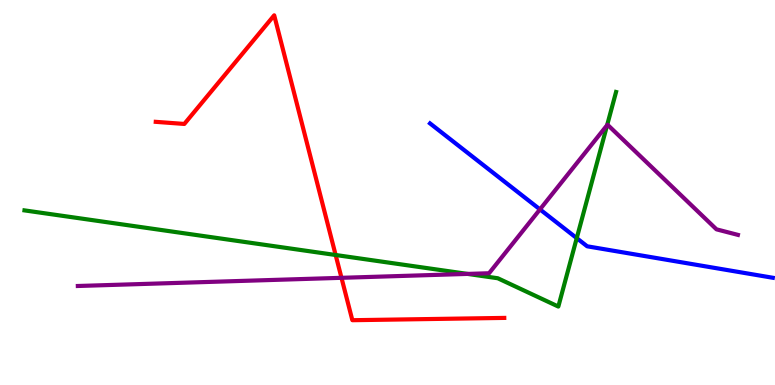[{'lines': ['blue', 'red'], 'intersections': []}, {'lines': ['green', 'red'], 'intersections': [{'x': 4.33, 'y': 3.38}]}, {'lines': ['purple', 'red'], 'intersections': [{'x': 4.41, 'y': 2.78}]}, {'lines': ['blue', 'green'], 'intersections': [{'x': 7.44, 'y': 3.81}]}, {'lines': ['blue', 'purple'], 'intersections': [{'x': 6.97, 'y': 4.56}]}, {'lines': ['green', 'purple'], 'intersections': [{'x': 6.03, 'y': 2.89}, {'x': 7.83, 'y': 6.75}]}]